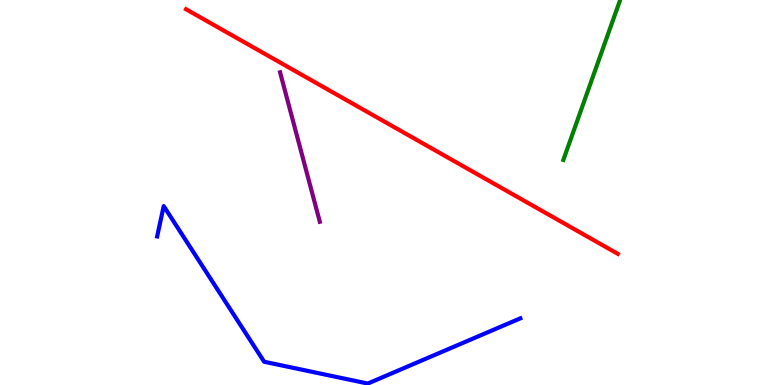[{'lines': ['blue', 'red'], 'intersections': []}, {'lines': ['green', 'red'], 'intersections': []}, {'lines': ['purple', 'red'], 'intersections': []}, {'lines': ['blue', 'green'], 'intersections': []}, {'lines': ['blue', 'purple'], 'intersections': []}, {'lines': ['green', 'purple'], 'intersections': []}]